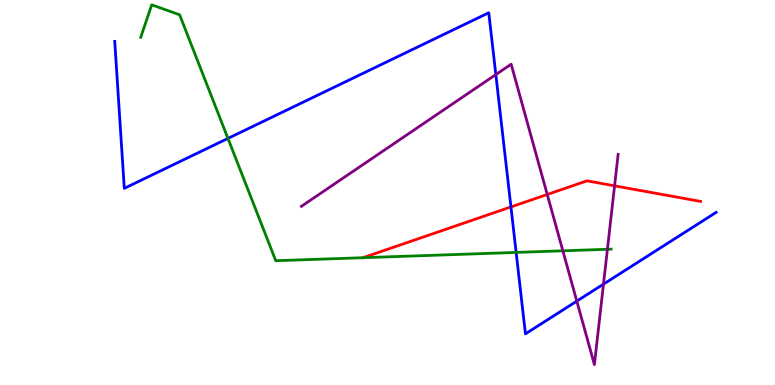[{'lines': ['blue', 'red'], 'intersections': [{'x': 6.59, 'y': 4.63}]}, {'lines': ['green', 'red'], 'intersections': [{'x': 4.68, 'y': 3.31}]}, {'lines': ['purple', 'red'], 'intersections': [{'x': 7.06, 'y': 4.95}, {'x': 7.93, 'y': 5.17}]}, {'lines': ['blue', 'green'], 'intersections': [{'x': 2.94, 'y': 6.4}, {'x': 6.66, 'y': 3.44}]}, {'lines': ['blue', 'purple'], 'intersections': [{'x': 6.4, 'y': 8.06}, {'x': 7.44, 'y': 2.18}, {'x': 7.79, 'y': 2.62}]}, {'lines': ['green', 'purple'], 'intersections': [{'x': 7.26, 'y': 3.49}, {'x': 7.84, 'y': 3.53}]}]